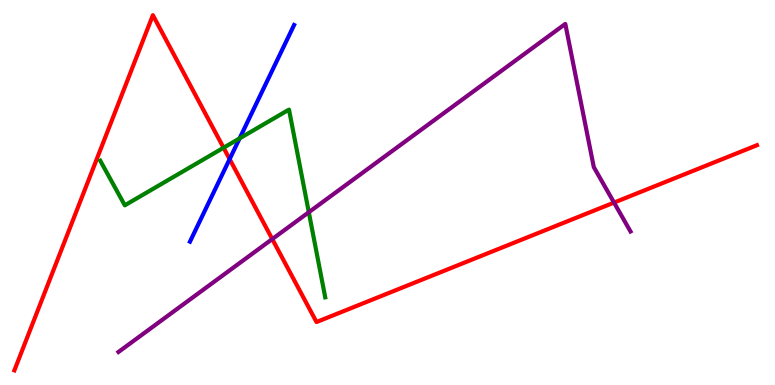[{'lines': ['blue', 'red'], 'intersections': [{'x': 2.96, 'y': 5.87}]}, {'lines': ['green', 'red'], 'intersections': [{'x': 2.88, 'y': 6.16}]}, {'lines': ['purple', 'red'], 'intersections': [{'x': 3.51, 'y': 3.79}, {'x': 7.92, 'y': 4.74}]}, {'lines': ['blue', 'green'], 'intersections': [{'x': 3.09, 'y': 6.41}]}, {'lines': ['blue', 'purple'], 'intersections': []}, {'lines': ['green', 'purple'], 'intersections': [{'x': 3.98, 'y': 4.49}]}]